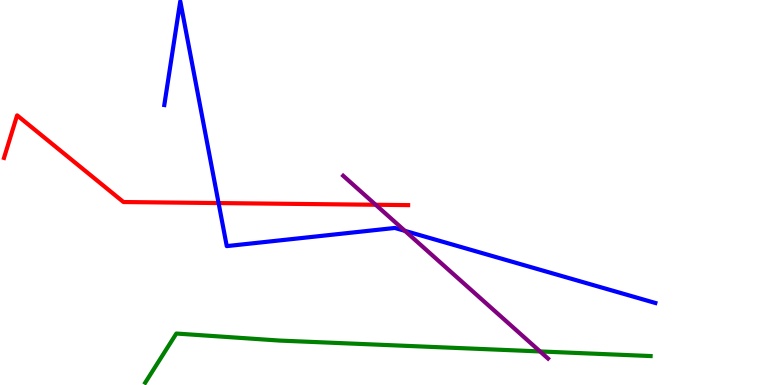[{'lines': ['blue', 'red'], 'intersections': [{'x': 2.82, 'y': 4.73}]}, {'lines': ['green', 'red'], 'intersections': []}, {'lines': ['purple', 'red'], 'intersections': [{'x': 4.85, 'y': 4.68}]}, {'lines': ['blue', 'green'], 'intersections': []}, {'lines': ['blue', 'purple'], 'intersections': [{'x': 5.22, 'y': 4.0}]}, {'lines': ['green', 'purple'], 'intersections': [{'x': 6.97, 'y': 0.872}]}]